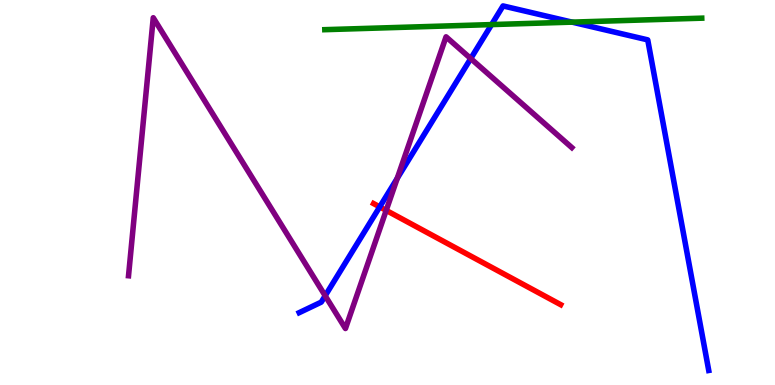[{'lines': ['blue', 'red'], 'intersections': [{'x': 4.9, 'y': 4.63}]}, {'lines': ['green', 'red'], 'intersections': []}, {'lines': ['purple', 'red'], 'intersections': [{'x': 4.98, 'y': 4.54}]}, {'lines': ['blue', 'green'], 'intersections': [{'x': 6.34, 'y': 9.36}, {'x': 7.38, 'y': 9.43}]}, {'lines': ['blue', 'purple'], 'intersections': [{'x': 4.2, 'y': 2.32}, {'x': 5.13, 'y': 5.37}, {'x': 6.07, 'y': 8.48}]}, {'lines': ['green', 'purple'], 'intersections': []}]